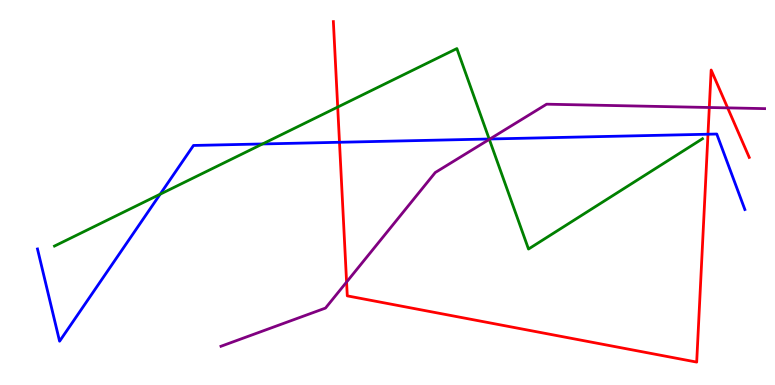[{'lines': ['blue', 'red'], 'intersections': [{'x': 4.38, 'y': 6.3}, {'x': 9.14, 'y': 6.51}]}, {'lines': ['green', 'red'], 'intersections': [{'x': 4.36, 'y': 7.22}]}, {'lines': ['purple', 'red'], 'intersections': [{'x': 4.47, 'y': 2.67}, {'x': 9.15, 'y': 7.21}, {'x': 9.39, 'y': 7.2}]}, {'lines': ['blue', 'green'], 'intersections': [{'x': 2.07, 'y': 4.96}, {'x': 3.39, 'y': 6.26}, {'x': 6.31, 'y': 6.39}]}, {'lines': ['blue', 'purple'], 'intersections': [{'x': 6.32, 'y': 6.39}]}, {'lines': ['green', 'purple'], 'intersections': [{'x': 6.31, 'y': 6.38}]}]